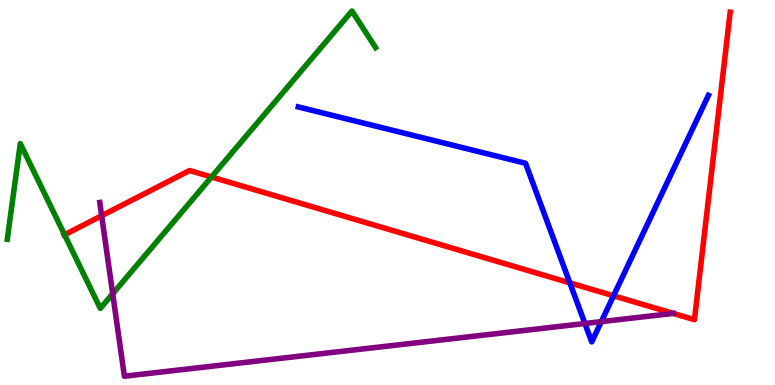[{'lines': ['blue', 'red'], 'intersections': [{'x': 7.35, 'y': 2.65}, {'x': 7.92, 'y': 2.32}]}, {'lines': ['green', 'red'], 'intersections': [{'x': 0.833, 'y': 3.9}, {'x': 2.73, 'y': 5.4}]}, {'lines': ['purple', 'red'], 'intersections': [{'x': 1.31, 'y': 4.4}, {'x': 8.69, 'y': 1.86}]}, {'lines': ['blue', 'green'], 'intersections': []}, {'lines': ['blue', 'purple'], 'intersections': [{'x': 7.55, 'y': 1.6}, {'x': 7.76, 'y': 1.65}]}, {'lines': ['green', 'purple'], 'intersections': [{'x': 1.45, 'y': 2.37}]}]